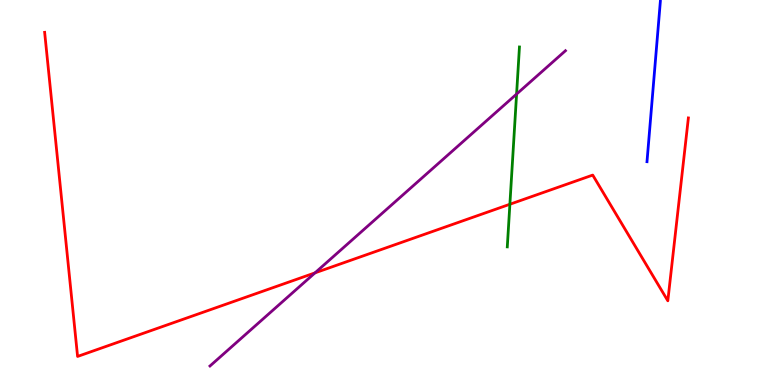[{'lines': ['blue', 'red'], 'intersections': []}, {'lines': ['green', 'red'], 'intersections': [{'x': 6.58, 'y': 4.69}]}, {'lines': ['purple', 'red'], 'intersections': [{'x': 4.06, 'y': 2.91}]}, {'lines': ['blue', 'green'], 'intersections': []}, {'lines': ['blue', 'purple'], 'intersections': []}, {'lines': ['green', 'purple'], 'intersections': [{'x': 6.67, 'y': 7.56}]}]